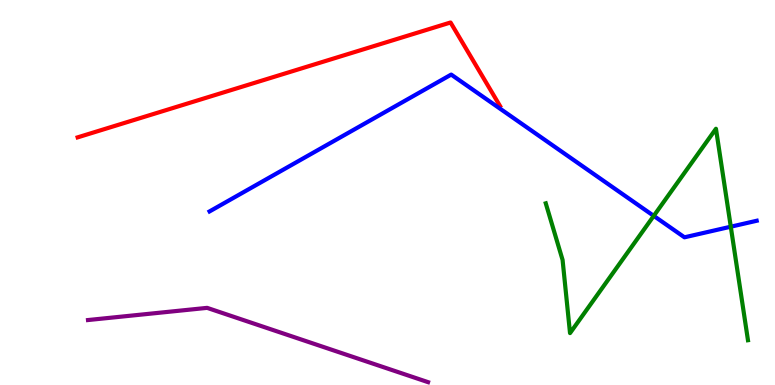[{'lines': ['blue', 'red'], 'intersections': []}, {'lines': ['green', 'red'], 'intersections': []}, {'lines': ['purple', 'red'], 'intersections': []}, {'lines': ['blue', 'green'], 'intersections': [{'x': 8.44, 'y': 4.39}, {'x': 9.43, 'y': 4.11}]}, {'lines': ['blue', 'purple'], 'intersections': []}, {'lines': ['green', 'purple'], 'intersections': []}]